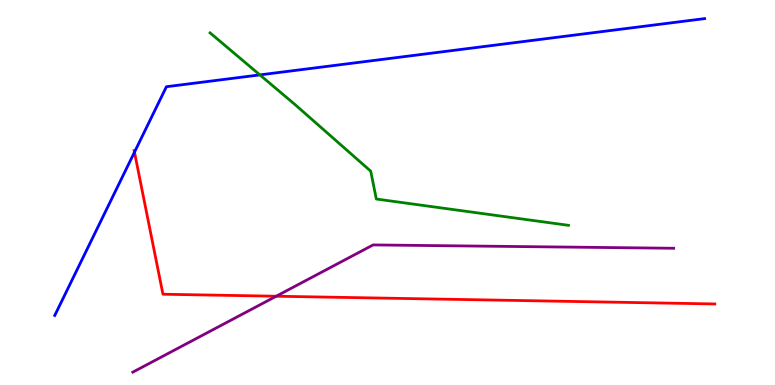[{'lines': ['blue', 'red'], 'intersections': [{'x': 1.74, 'y': 6.05}]}, {'lines': ['green', 'red'], 'intersections': []}, {'lines': ['purple', 'red'], 'intersections': [{'x': 3.56, 'y': 2.31}]}, {'lines': ['blue', 'green'], 'intersections': [{'x': 3.35, 'y': 8.05}]}, {'lines': ['blue', 'purple'], 'intersections': []}, {'lines': ['green', 'purple'], 'intersections': []}]